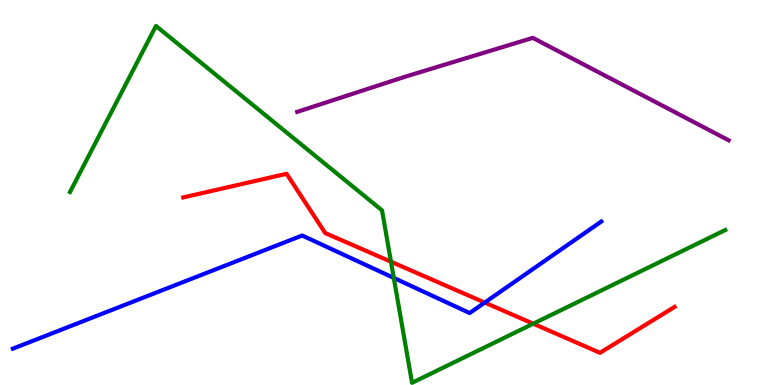[{'lines': ['blue', 'red'], 'intersections': [{'x': 6.25, 'y': 2.14}]}, {'lines': ['green', 'red'], 'intersections': [{'x': 5.04, 'y': 3.2}, {'x': 6.88, 'y': 1.59}]}, {'lines': ['purple', 'red'], 'intersections': []}, {'lines': ['blue', 'green'], 'intersections': [{'x': 5.08, 'y': 2.78}]}, {'lines': ['blue', 'purple'], 'intersections': []}, {'lines': ['green', 'purple'], 'intersections': []}]